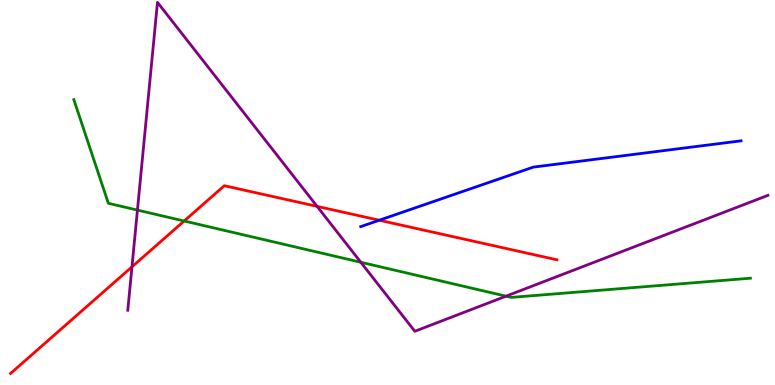[{'lines': ['blue', 'red'], 'intersections': [{'x': 4.89, 'y': 4.28}]}, {'lines': ['green', 'red'], 'intersections': [{'x': 2.38, 'y': 4.26}]}, {'lines': ['purple', 'red'], 'intersections': [{'x': 1.7, 'y': 3.07}, {'x': 4.09, 'y': 4.64}]}, {'lines': ['blue', 'green'], 'intersections': []}, {'lines': ['blue', 'purple'], 'intersections': []}, {'lines': ['green', 'purple'], 'intersections': [{'x': 1.77, 'y': 4.54}, {'x': 4.66, 'y': 3.19}, {'x': 6.53, 'y': 2.31}]}]